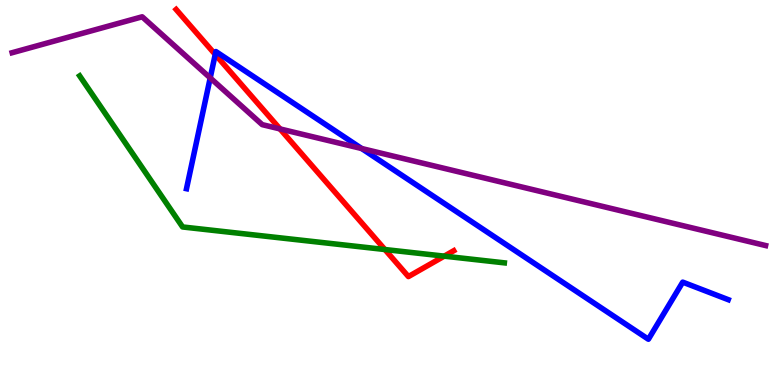[{'lines': ['blue', 'red'], 'intersections': [{'x': 2.78, 'y': 8.59}]}, {'lines': ['green', 'red'], 'intersections': [{'x': 4.97, 'y': 3.52}, {'x': 5.73, 'y': 3.35}]}, {'lines': ['purple', 'red'], 'intersections': [{'x': 3.61, 'y': 6.65}]}, {'lines': ['blue', 'green'], 'intersections': []}, {'lines': ['blue', 'purple'], 'intersections': [{'x': 2.71, 'y': 7.98}, {'x': 4.67, 'y': 6.14}]}, {'lines': ['green', 'purple'], 'intersections': []}]